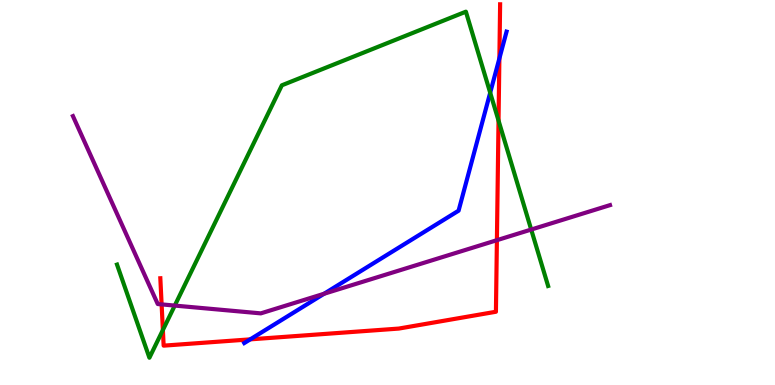[{'lines': ['blue', 'red'], 'intersections': [{'x': 3.23, 'y': 1.19}, {'x': 6.44, 'y': 8.48}]}, {'lines': ['green', 'red'], 'intersections': [{'x': 2.1, 'y': 1.43}, {'x': 6.43, 'y': 6.87}]}, {'lines': ['purple', 'red'], 'intersections': [{'x': 2.09, 'y': 2.09}, {'x': 6.41, 'y': 3.76}]}, {'lines': ['blue', 'green'], 'intersections': [{'x': 6.33, 'y': 7.59}]}, {'lines': ['blue', 'purple'], 'intersections': [{'x': 4.18, 'y': 2.37}]}, {'lines': ['green', 'purple'], 'intersections': [{'x': 2.26, 'y': 2.06}, {'x': 6.85, 'y': 4.04}]}]